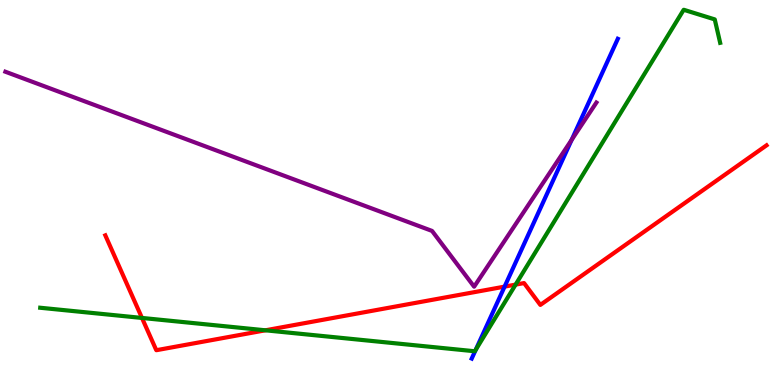[{'lines': ['blue', 'red'], 'intersections': [{'x': 6.51, 'y': 2.56}]}, {'lines': ['green', 'red'], 'intersections': [{'x': 1.83, 'y': 1.74}, {'x': 3.42, 'y': 1.42}, {'x': 6.65, 'y': 2.61}]}, {'lines': ['purple', 'red'], 'intersections': []}, {'lines': ['blue', 'green'], 'intersections': [{'x': 6.14, 'y': 0.914}]}, {'lines': ['blue', 'purple'], 'intersections': [{'x': 7.38, 'y': 6.37}]}, {'lines': ['green', 'purple'], 'intersections': []}]